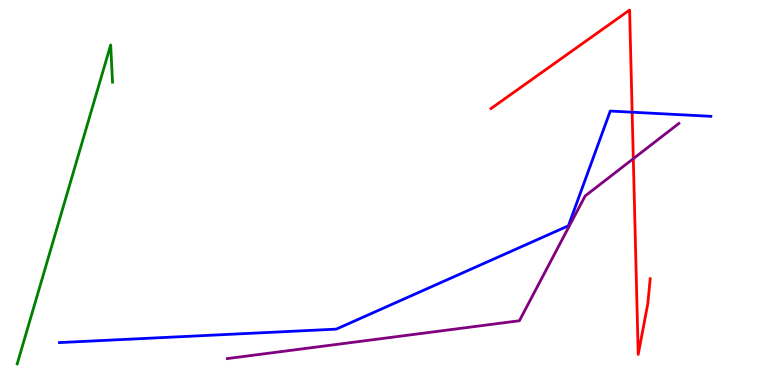[{'lines': ['blue', 'red'], 'intersections': [{'x': 8.16, 'y': 7.09}]}, {'lines': ['green', 'red'], 'intersections': []}, {'lines': ['purple', 'red'], 'intersections': [{'x': 8.17, 'y': 5.88}]}, {'lines': ['blue', 'green'], 'intersections': []}, {'lines': ['blue', 'purple'], 'intersections': []}, {'lines': ['green', 'purple'], 'intersections': []}]